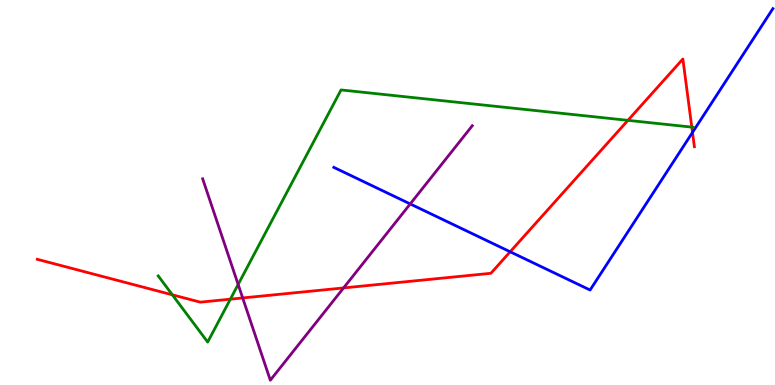[{'lines': ['blue', 'red'], 'intersections': [{'x': 6.58, 'y': 3.46}, {'x': 8.94, 'y': 6.56}]}, {'lines': ['green', 'red'], 'intersections': [{'x': 2.22, 'y': 2.34}, {'x': 2.97, 'y': 2.23}, {'x': 8.1, 'y': 6.87}, {'x': 8.93, 'y': 6.7}]}, {'lines': ['purple', 'red'], 'intersections': [{'x': 3.13, 'y': 2.26}, {'x': 4.43, 'y': 2.52}]}, {'lines': ['blue', 'green'], 'intersections': []}, {'lines': ['blue', 'purple'], 'intersections': [{'x': 5.29, 'y': 4.7}]}, {'lines': ['green', 'purple'], 'intersections': [{'x': 3.07, 'y': 2.61}]}]